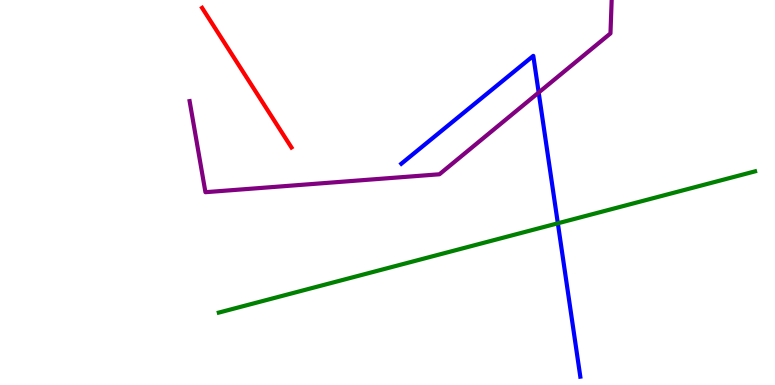[{'lines': ['blue', 'red'], 'intersections': []}, {'lines': ['green', 'red'], 'intersections': []}, {'lines': ['purple', 'red'], 'intersections': []}, {'lines': ['blue', 'green'], 'intersections': [{'x': 7.2, 'y': 4.2}]}, {'lines': ['blue', 'purple'], 'intersections': [{'x': 6.95, 'y': 7.6}]}, {'lines': ['green', 'purple'], 'intersections': []}]